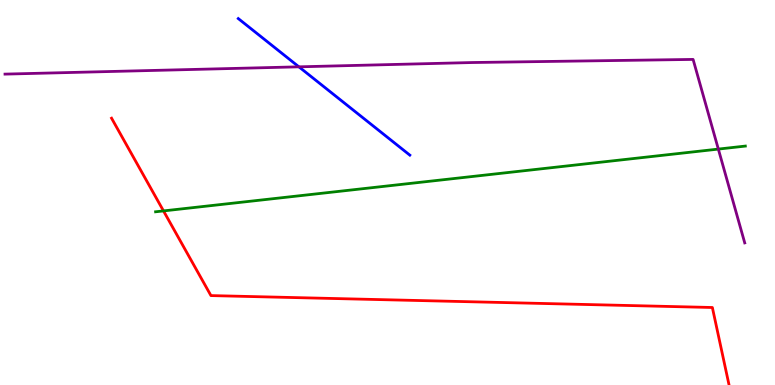[{'lines': ['blue', 'red'], 'intersections': []}, {'lines': ['green', 'red'], 'intersections': [{'x': 2.11, 'y': 4.52}]}, {'lines': ['purple', 'red'], 'intersections': []}, {'lines': ['blue', 'green'], 'intersections': []}, {'lines': ['blue', 'purple'], 'intersections': [{'x': 3.86, 'y': 8.26}]}, {'lines': ['green', 'purple'], 'intersections': [{'x': 9.27, 'y': 6.13}]}]